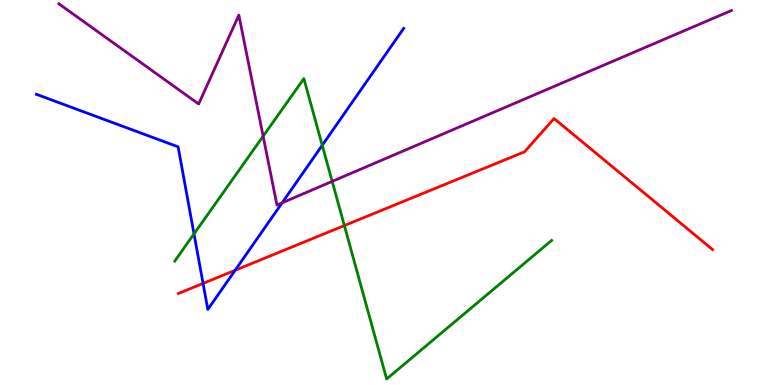[{'lines': ['blue', 'red'], 'intersections': [{'x': 2.62, 'y': 2.64}, {'x': 3.03, 'y': 2.98}]}, {'lines': ['green', 'red'], 'intersections': [{'x': 4.44, 'y': 4.14}]}, {'lines': ['purple', 'red'], 'intersections': []}, {'lines': ['blue', 'green'], 'intersections': [{'x': 2.5, 'y': 3.93}, {'x': 4.16, 'y': 6.23}]}, {'lines': ['blue', 'purple'], 'intersections': [{'x': 3.64, 'y': 4.73}]}, {'lines': ['green', 'purple'], 'intersections': [{'x': 3.4, 'y': 6.46}, {'x': 4.29, 'y': 5.29}]}]